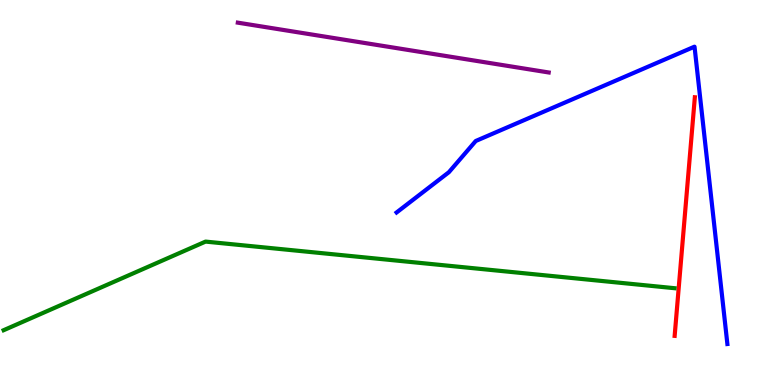[{'lines': ['blue', 'red'], 'intersections': []}, {'lines': ['green', 'red'], 'intersections': []}, {'lines': ['purple', 'red'], 'intersections': []}, {'lines': ['blue', 'green'], 'intersections': []}, {'lines': ['blue', 'purple'], 'intersections': []}, {'lines': ['green', 'purple'], 'intersections': []}]